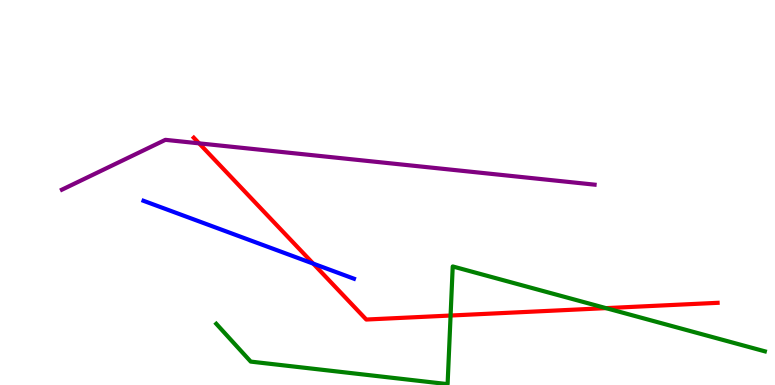[{'lines': ['blue', 'red'], 'intersections': [{'x': 4.04, 'y': 3.15}]}, {'lines': ['green', 'red'], 'intersections': [{'x': 5.81, 'y': 1.8}, {'x': 7.82, 'y': 2.0}]}, {'lines': ['purple', 'red'], 'intersections': [{'x': 2.57, 'y': 6.28}]}, {'lines': ['blue', 'green'], 'intersections': []}, {'lines': ['blue', 'purple'], 'intersections': []}, {'lines': ['green', 'purple'], 'intersections': []}]